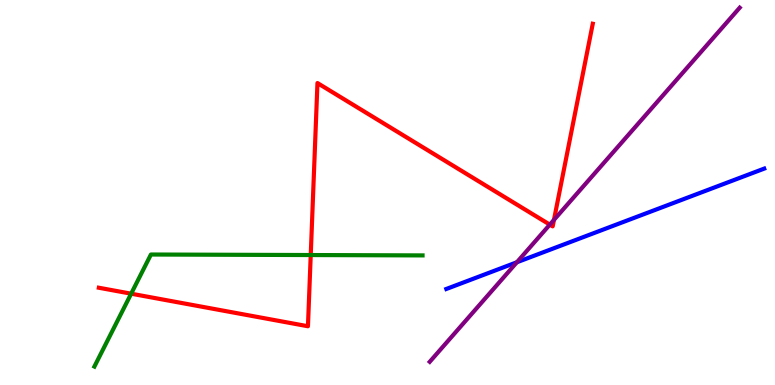[{'lines': ['blue', 'red'], 'intersections': []}, {'lines': ['green', 'red'], 'intersections': [{'x': 1.69, 'y': 2.37}, {'x': 4.01, 'y': 3.38}]}, {'lines': ['purple', 'red'], 'intersections': [{'x': 7.09, 'y': 4.17}, {'x': 7.15, 'y': 4.29}]}, {'lines': ['blue', 'green'], 'intersections': []}, {'lines': ['blue', 'purple'], 'intersections': [{'x': 6.67, 'y': 3.19}]}, {'lines': ['green', 'purple'], 'intersections': []}]